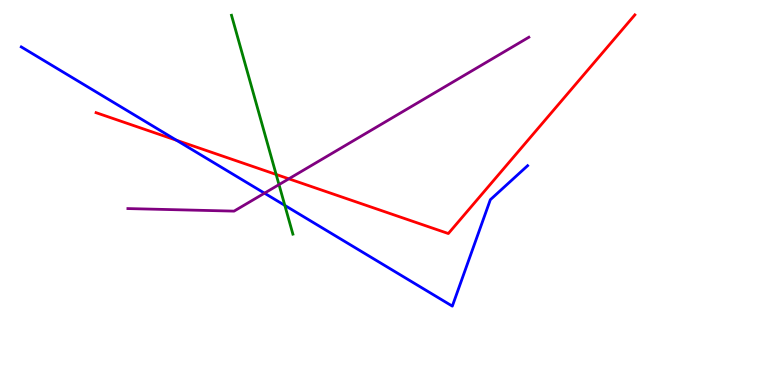[{'lines': ['blue', 'red'], 'intersections': [{'x': 2.28, 'y': 6.36}]}, {'lines': ['green', 'red'], 'intersections': [{'x': 3.56, 'y': 5.47}]}, {'lines': ['purple', 'red'], 'intersections': [{'x': 3.73, 'y': 5.36}]}, {'lines': ['blue', 'green'], 'intersections': [{'x': 3.68, 'y': 4.66}]}, {'lines': ['blue', 'purple'], 'intersections': [{'x': 3.41, 'y': 4.98}]}, {'lines': ['green', 'purple'], 'intersections': [{'x': 3.6, 'y': 5.2}]}]